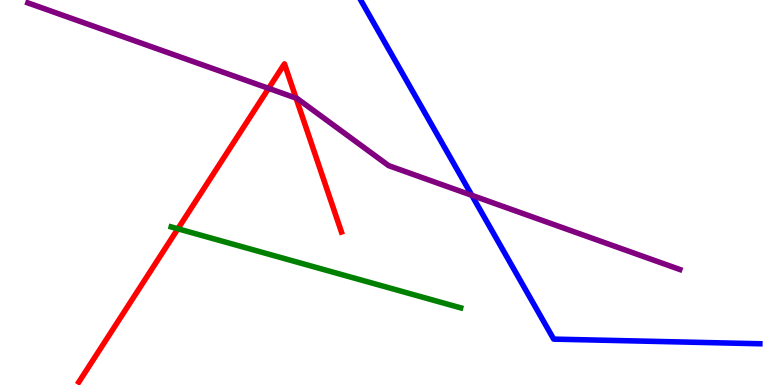[{'lines': ['blue', 'red'], 'intersections': []}, {'lines': ['green', 'red'], 'intersections': [{'x': 2.3, 'y': 4.06}]}, {'lines': ['purple', 'red'], 'intersections': [{'x': 3.47, 'y': 7.7}, {'x': 3.82, 'y': 7.45}]}, {'lines': ['blue', 'green'], 'intersections': []}, {'lines': ['blue', 'purple'], 'intersections': [{'x': 6.09, 'y': 4.93}]}, {'lines': ['green', 'purple'], 'intersections': []}]